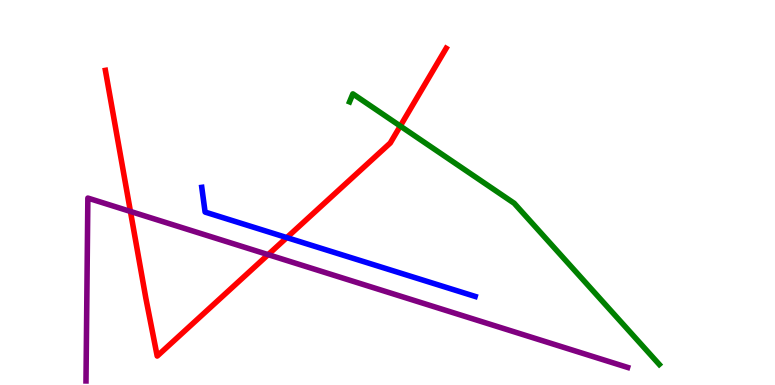[{'lines': ['blue', 'red'], 'intersections': [{'x': 3.7, 'y': 3.83}]}, {'lines': ['green', 'red'], 'intersections': [{'x': 5.16, 'y': 6.73}]}, {'lines': ['purple', 'red'], 'intersections': [{'x': 1.68, 'y': 4.51}, {'x': 3.46, 'y': 3.39}]}, {'lines': ['blue', 'green'], 'intersections': []}, {'lines': ['blue', 'purple'], 'intersections': []}, {'lines': ['green', 'purple'], 'intersections': []}]